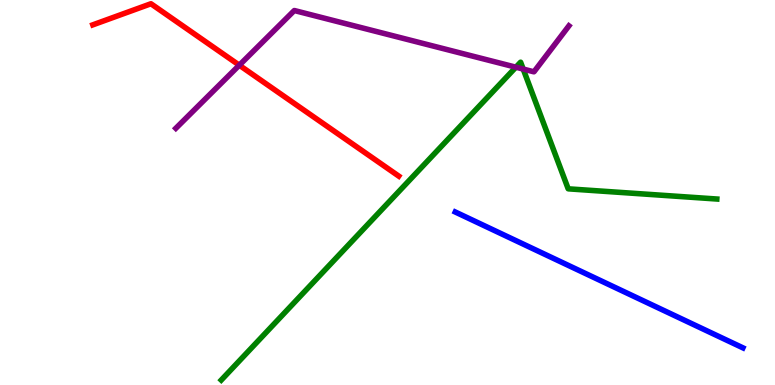[{'lines': ['blue', 'red'], 'intersections': []}, {'lines': ['green', 'red'], 'intersections': []}, {'lines': ['purple', 'red'], 'intersections': [{'x': 3.09, 'y': 8.31}]}, {'lines': ['blue', 'green'], 'intersections': []}, {'lines': ['blue', 'purple'], 'intersections': []}, {'lines': ['green', 'purple'], 'intersections': [{'x': 6.66, 'y': 8.25}, {'x': 6.75, 'y': 8.21}]}]